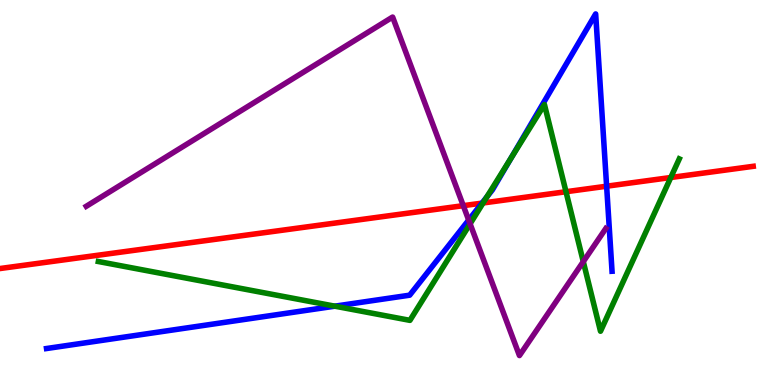[{'lines': ['blue', 'red'], 'intersections': [{'x': 6.22, 'y': 4.72}, {'x': 7.83, 'y': 5.16}]}, {'lines': ['green', 'red'], 'intersections': [{'x': 6.23, 'y': 4.73}, {'x': 7.3, 'y': 5.02}, {'x': 8.66, 'y': 5.39}]}, {'lines': ['purple', 'red'], 'intersections': [{'x': 5.98, 'y': 4.66}]}, {'lines': ['blue', 'green'], 'intersections': [{'x': 4.32, 'y': 2.05}, {'x': 6.28, 'y': 4.88}, {'x': 6.59, 'y': 5.89}]}, {'lines': ['blue', 'purple'], 'intersections': [{'x': 6.05, 'y': 4.28}]}, {'lines': ['green', 'purple'], 'intersections': [{'x': 6.07, 'y': 4.19}, {'x': 7.53, 'y': 3.2}]}]